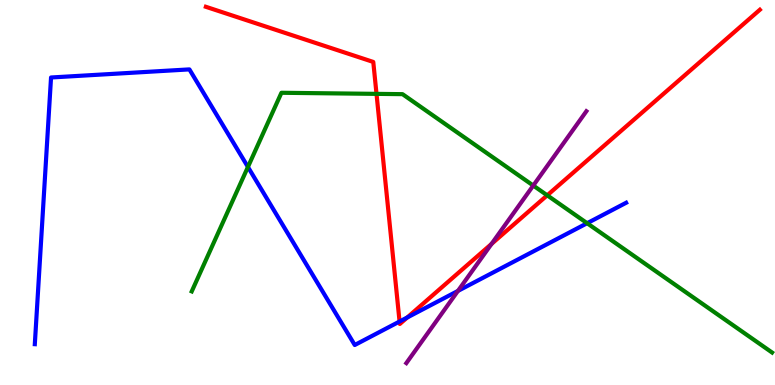[{'lines': ['blue', 'red'], 'intersections': [{'x': 5.16, 'y': 1.65}, {'x': 5.25, 'y': 1.75}]}, {'lines': ['green', 'red'], 'intersections': [{'x': 4.86, 'y': 7.56}, {'x': 7.06, 'y': 4.93}]}, {'lines': ['purple', 'red'], 'intersections': [{'x': 6.34, 'y': 3.66}]}, {'lines': ['blue', 'green'], 'intersections': [{'x': 3.2, 'y': 5.66}, {'x': 7.58, 'y': 4.2}]}, {'lines': ['blue', 'purple'], 'intersections': [{'x': 5.91, 'y': 2.44}]}, {'lines': ['green', 'purple'], 'intersections': [{'x': 6.88, 'y': 5.18}]}]